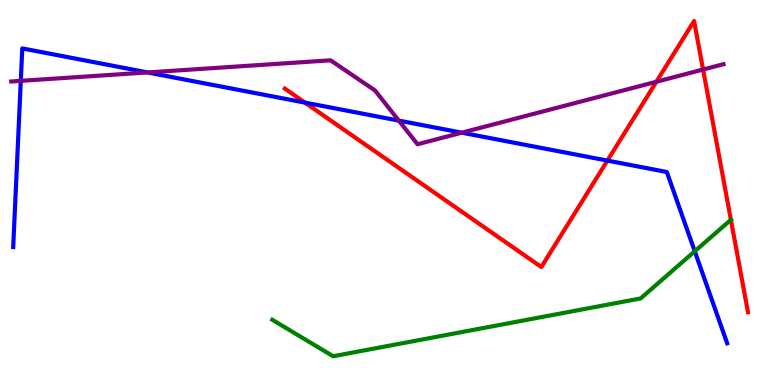[{'lines': ['blue', 'red'], 'intersections': [{'x': 3.94, 'y': 7.33}, {'x': 7.84, 'y': 5.83}]}, {'lines': ['green', 'red'], 'intersections': [{'x': 9.43, 'y': 4.29}]}, {'lines': ['purple', 'red'], 'intersections': [{'x': 8.47, 'y': 7.88}, {'x': 9.07, 'y': 8.19}]}, {'lines': ['blue', 'green'], 'intersections': [{'x': 8.96, 'y': 3.47}]}, {'lines': ['blue', 'purple'], 'intersections': [{'x': 0.268, 'y': 7.9}, {'x': 1.9, 'y': 8.12}, {'x': 5.15, 'y': 6.87}, {'x': 5.96, 'y': 6.55}]}, {'lines': ['green', 'purple'], 'intersections': []}]